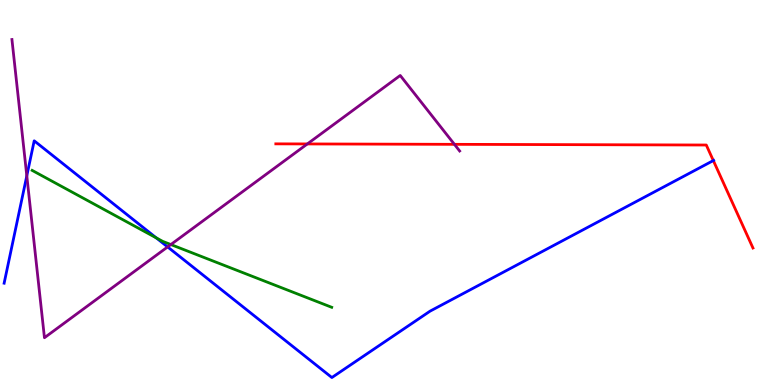[{'lines': ['blue', 'red'], 'intersections': [{'x': 9.2, 'y': 5.83}]}, {'lines': ['green', 'red'], 'intersections': []}, {'lines': ['purple', 'red'], 'intersections': [{'x': 3.97, 'y': 6.26}, {'x': 5.86, 'y': 6.25}]}, {'lines': ['blue', 'green'], 'intersections': [{'x': 2.02, 'y': 3.82}]}, {'lines': ['blue', 'purple'], 'intersections': [{'x': 0.346, 'y': 5.43}, {'x': 2.16, 'y': 3.59}]}, {'lines': ['green', 'purple'], 'intersections': [{'x': 2.2, 'y': 3.65}]}]